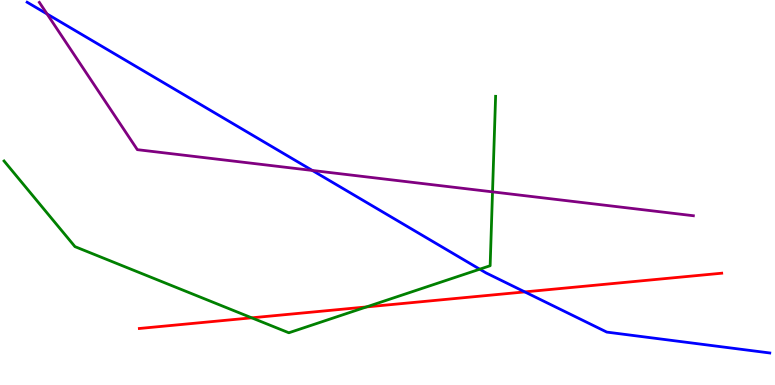[{'lines': ['blue', 'red'], 'intersections': [{'x': 6.77, 'y': 2.42}]}, {'lines': ['green', 'red'], 'intersections': [{'x': 3.25, 'y': 1.74}, {'x': 4.73, 'y': 2.03}]}, {'lines': ['purple', 'red'], 'intersections': []}, {'lines': ['blue', 'green'], 'intersections': [{'x': 6.19, 'y': 3.01}]}, {'lines': ['blue', 'purple'], 'intersections': [{'x': 0.607, 'y': 9.64}, {'x': 4.03, 'y': 5.57}]}, {'lines': ['green', 'purple'], 'intersections': [{'x': 6.36, 'y': 5.02}]}]